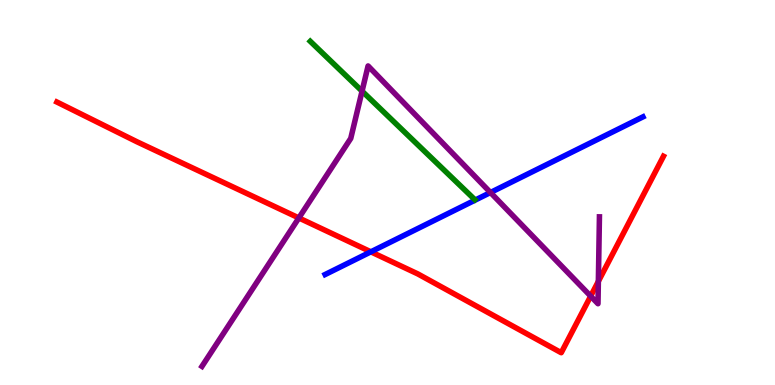[{'lines': ['blue', 'red'], 'intersections': [{'x': 4.79, 'y': 3.46}]}, {'lines': ['green', 'red'], 'intersections': []}, {'lines': ['purple', 'red'], 'intersections': [{'x': 3.86, 'y': 4.34}, {'x': 7.62, 'y': 2.31}, {'x': 7.72, 'y': 2.69}]}, {'lines': ['blue', 'green'], 'intersections': []}, {'lines': ['blue', 'purple'], 'intersections': [{'x': 6.33, 'y': 5.0}]}, {'lines': ['green', 'purple'], 'intersections': [{'x': 4.67, 'y': 7.63}]}]